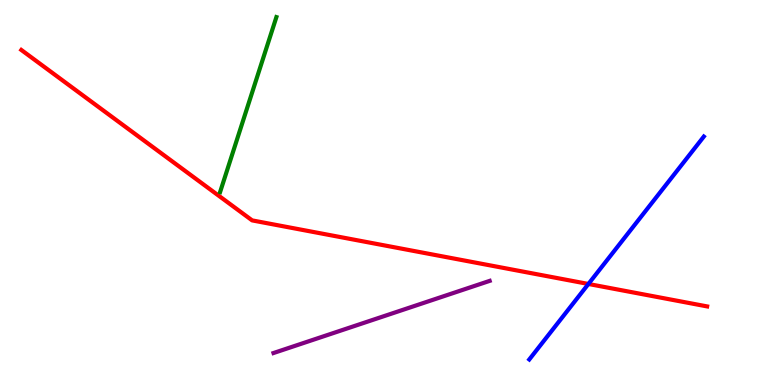[{'lines': ['blue', 'red'], 'intersections': [{'x': 7.59, 'y': 2.62}]}, {'lines': ['green', 'red'], 'intersections': []}, {'lines': ['purple', 'red'], 'intersections': []}, {'lines': ['blue', 'green'], 'intersections': []}, {'lines': ['blue', 'purple'], 'intersections': []}, {'lines': ['green', 'purple'], 'intersections': []}]